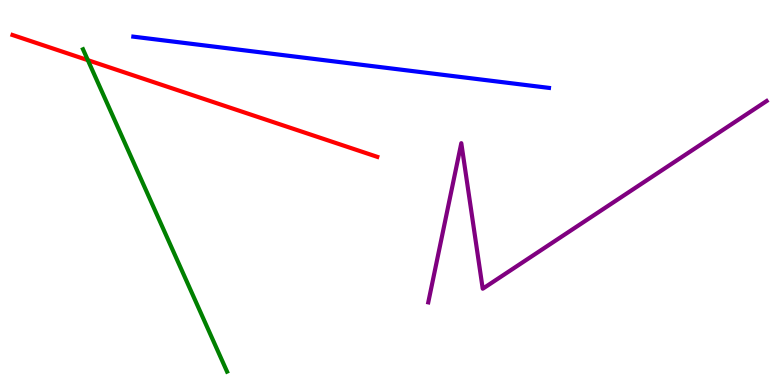[{'lines': ['blue', 'red'], 'intersections': []}, {'lines': ['green', 'red'], 'intersections': [{'x': 1.13, 'y': 8.44}]}, {'lines': ['purple', 'red'], 'intersections': []}, {'lines': ['blue', 'green'], 'intersections': []}, {'lines': ['blue', 'purple'], 'intersections': []}, {'lines': ['green', 'purple'], 'intersections': []}]